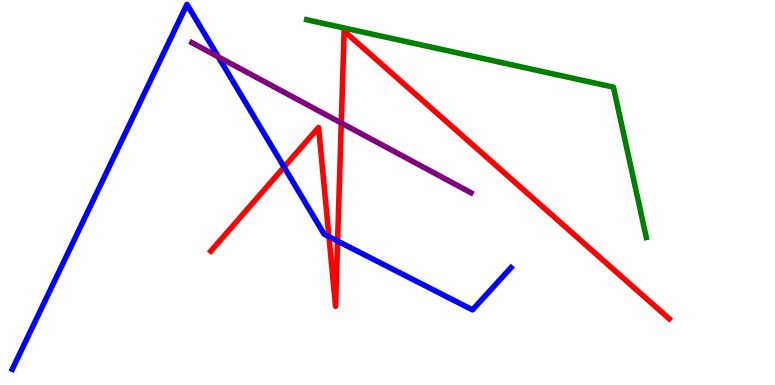[{'lines': ['blue', 'red'], 'intersections': [{'x': 3.67, 'y': 5.66}, {'x': 4.24, 'y': 3.85}, {'x': 4.36, 'y': 3.74}]}, {'lines': ['green', 'red'], 'intersections': []}, {'lines': ['purple', 'red'], 'intersections': [{'x': 4.4, 'y': 6.8}]}, {'lines': ['blue', 'green'], 'intersections': []}, {'lines': ['blue', 'purple'], 'intersections': [{'x': 2.82, 'y': 8.52}]}, {'lines': ['green', 'purple'], 'intersections': []}]